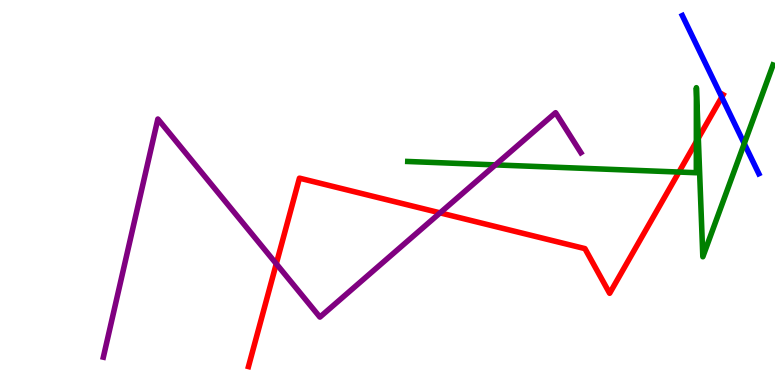[{'lines': ['blue', 'red'], 'intersections': [{'x': 9.31, 'y': 7.48}]}, {'lines': ['green', 'red'], 'intersections': [{'x': 8.76, 'y': 5.53}, {'x': 8.99, 'y': 6.32}, {'x': 9.01, 'y': 6.41}]}, {'lines': ['purple', 'red'], 'intersections': [{'x': 3.56, 'y': 3.15}, {'x': 5.68, 'y': 4.47}]}, {'lines': ['blue', 'green'], 'intersections': [{'x': 9.6, 'y': 6.27}]}, {'lines': ['blue', 'purple'], 'intersections': []}, {'lines': ['green', 'purple'], 'intersections': [{'x': 6.39, 'y': 5.72}]}]